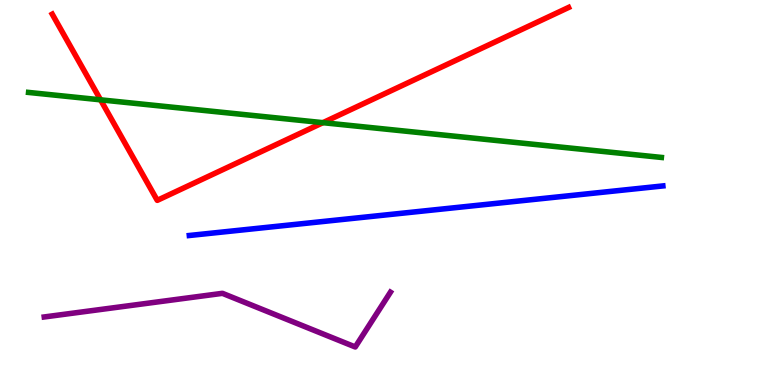[{'lines': ['blue', 'red'], 'intersections': []}, {'lines': ['green', 'red'], 'intersections': [{'x': 1.3, 'y': 7.41}, {'x': 4.17, 'y': 6.81}]}, {'lines': ['purple', 'red'], 'intersections': []}, {'lines': ['blue', 'green'], 'intersections': []}, {'lines': ['blue', 'purple'], 'intersections': []}, {'lines': ['green', 'purple'], 'intersections': []}]